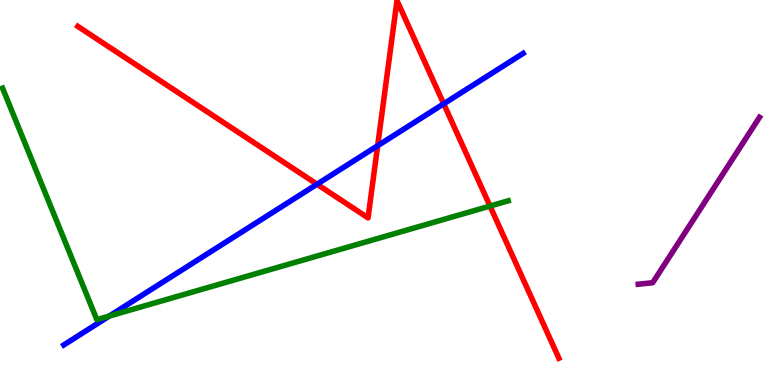[{'lines': ['blue', 'red'], 'intersections': [{'x': 4.09, 'y': 5.22}, {'x': 4.87, 'y': 6.21}, {'x': 5.73, 'y': 7.3}]}, {'lines': ['green', 'red'], 'intersections': [{'x': 6.32, 'y': 4.65}]}, {'lines': ['purple', 'red'], 'intersections': []}, {'lines': ['blue', 'green'], 'intersections': [{'x': 1.41, 'y': 1.79}]}, {'lines': ['blue', 'purple'], 'intersections': []}, {'lines': ['green', 'purple'], 'intersections': []}]